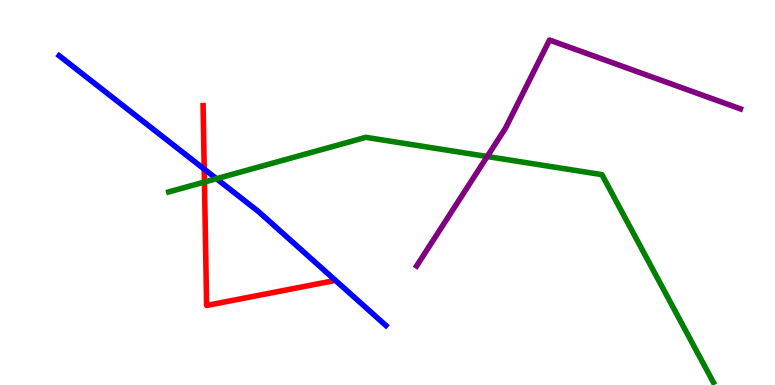[{'lines': ['blue', 'red'], 'intersections': [{'x': 2.64, 'y': 5.61}]}, {'lines': ['green', 'red'], 'intersections': [{'x': 2.64, 'y': 5.27}]}, {'lines': ['purple', 'red'], 'intersections': []}, {'lines': ['blue', 'green'], 'intersections': [{'x': 2.79, 'y': 5.36}]}, {'lines': ['blue', 'purple'], 'intersections': []}, {'lines': ['green', 'purple'], 'intersections': [{'x': 6.29, 'y': 5.93}]}]